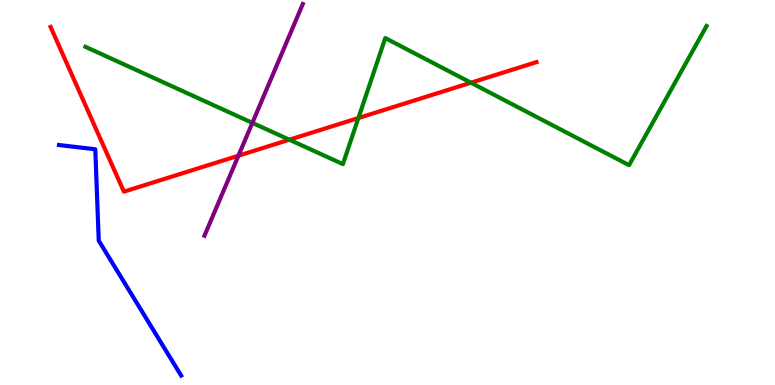[{'lines': ['blue', 'red'], 'intersections': []}, {'lines': ['green', 'red'], 'intersections': [{'x': 3.73, 'y': 6.37}, {'x': 4.62, 'y': 6.93}, {'x': 6.08, 'y': 7.85}]}, {'lines': ['purple', 'red'], 'intersections': [{'x': 3.08, 'y': 5.96}]}, {'lines': ['blue', 'green'], 'intersections': []}, {'lines': ['blue', 'purple'], 'intersections': []}, {'lines': ['green', 'purple'], 'intersections': [{'x': 3.26, 'y': 6.81}]}]